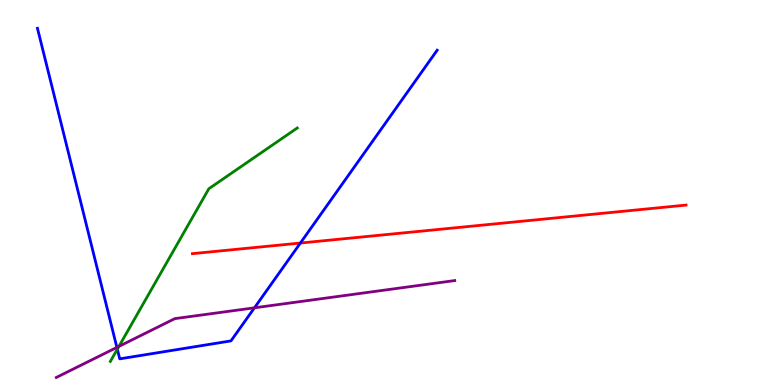[{'lines': ['blue', 'red'], 'intersections': [{'x': 3.88, 'y': 3.69}]}, {'lines': ['green', 'red'], 'intersections': []}, {'lines': ['purple', 'red'], 'intersections': []}, {'lines': ['blue', 'green'], 'intersections': [{'x': 1.51, 'y': 0.93}]}, {'lines': ['blue', 'purple'], 'intersections': [{'x': 1.51, 'y': 0.977}, {'x': 3.28, 'y': 2.01}]}, {'lines': ['green', 'purple'], 'intersections': [{'x': 1.53, 'y': 1.0}]}]